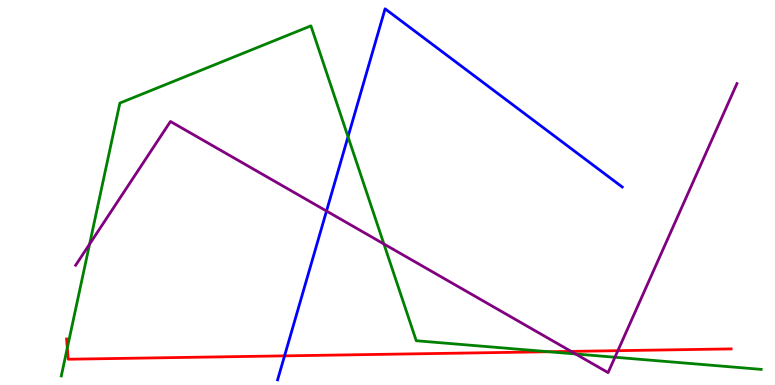[{'lines': ['blue', 'red'], 'intersections': [{'x': 3.67, 'y': 0.757}]}, {'lines': ['green', 'red'], 'intersections': [{'x': 0.868, 'y': 0.962}, {'x': 7.08, 'y': 0.864}]}, {'lines': ['purple', 'red'], 'intersections': [{'x': 7.37, 'y': 0.873}, {'x': 7.97, 'y': 0.892}]}, {'lines': ['blue', 'green'], 'intersections': [{'x': 4.49, 'y': 6.45}]}, {'lines': ['blue', 'purple'], 'intersections': [{'x': 4.21, 'y': 4.52}]}, {'lines': ['green', 'purple'], 'intersections': [{'x': 1.16, 'y': 3.66}, {'x': 4.95, 'y': 3.66}, {'x': 7.43, 'y': 0.806}, {'x': 7.93, 'y': 0.721}]}]